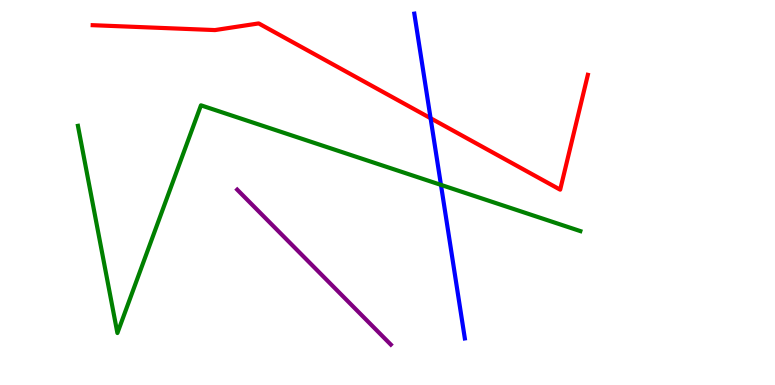[{'lines': ['blue', 'red'], 'intersections': [{'x': 5.56, 'y': 6.93}]}, {'lines': ['green', 'red'], 'intersections': []}, {'lines': ['purple', 'red'], 'intersections': []}, {'lines': ['blue', 'green'], 'intersections': [{'x': 5.69, 'y': 5.2}]}, {'lines': ['blue', 'purple'], 'intersections': []}, {'lines': ['green', 'purple'], 'intersections': []}]